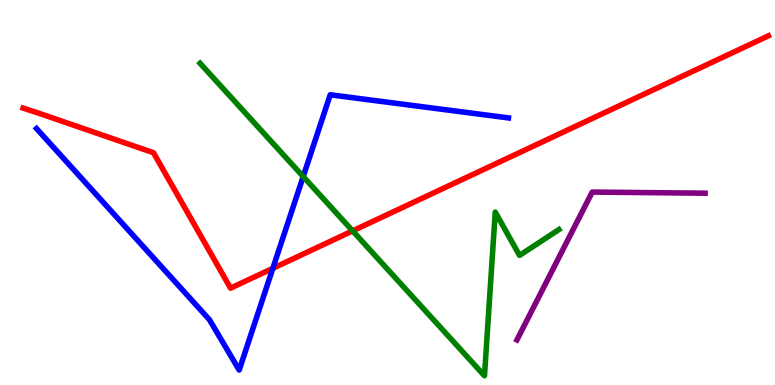[{'lines': ['blue', 'red'], 'intersections': [{'x': 3.52, 'y': 3.03}]}, {'lines': ['green', 'red'], 'intersections': [{'x': 4.55, 'y': 4.0}]}, {'lines': ['purple', 'red'], 'intersections': []}, {'lines': ['blue', 'green'], 'intersections': [{'x': 3.91, 'y': 5.41}]}, {'lines': ['blue', 'purple'], 'intersections': []}, {'lines': ['green', 'purple'], 'intersections': []}]